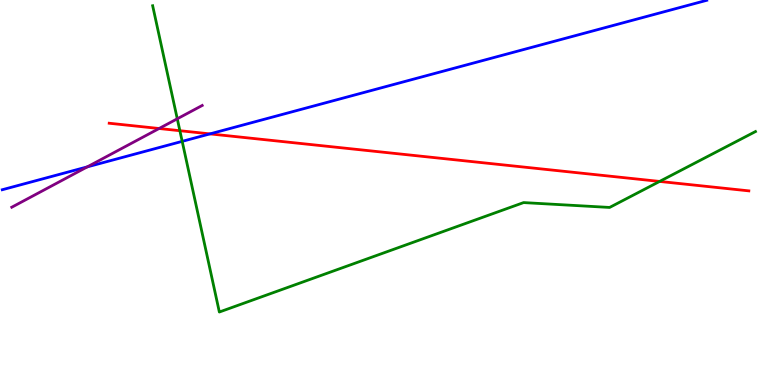[{'lines': ['blue', 'red'], 'intersections': [{'x': 2.71, 'y': 6.52}]}, {'lines': ['green', 'red'], 'intersections': [{'x': 2.32, 'y': 6.61}, {'x': 8.51, 'y': 5.29}]}, {'lines': ['purple', 'red'], 'intersections': [{'x': 2.05, 'y': 6.66}]}, {'lines': ['blue', 'green'], 'intersections': [{'x': 2.35, 'y': 6.33}]}, {'lines': ['blue', 'purple'], 'intersections': [{'x': 1.13, 'y': 5.67}]}, {'lines': ['green', 'purple'], 'intersections': [{'x': 2.29, 'y': 6.91}]}]